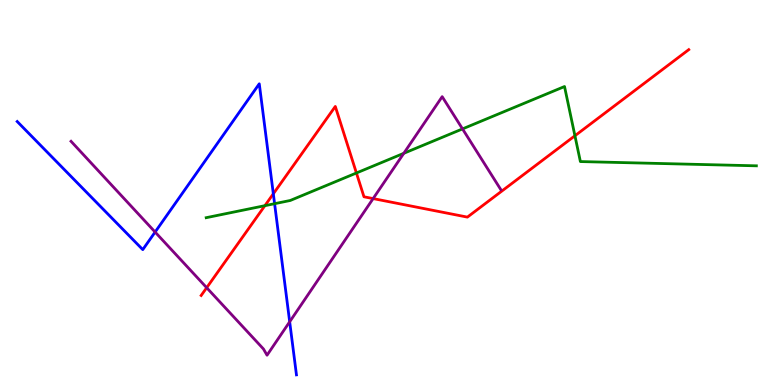[{'lines': ['blue', 'red'], 'intersections': [{'x': 3.53, 'y': 4.97}]}, {'lines': ['green', 'red'], 'intersections': [{'x': 3.42, 'y': 4.66}, {'x': 4.6, 'y': 5.51}, {'x': 7.42, 'y': 6.47}]}, {'lines': ['purple', 'red'], 'intersections': [{'x': 2.67, 'y': 2.53}, {'x': 4.81, 'y': 4.84}]}, {'lines': ['blue', 'green'], 'intersections': [{'x': 3.54, 'y': 4.71}]}, {'lines': ['blue', 'purple'], 'intersections': [{'x': 2.0, 'y': 3.97}, {'x': 3.74, 'y': 1.64}]}, {'lines': ['green', 'purple'], 'intersections': [{'x': 5.21, 'y': 6.02}, {'x': 5.97, 'y': 6.65}]}]